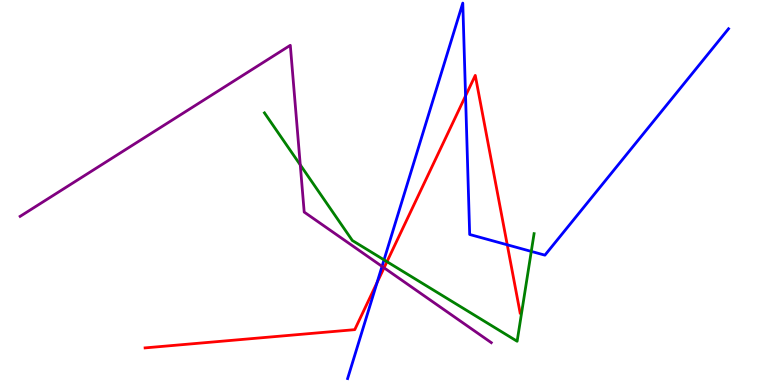[{'lines': ['blue', 'red'], 'intersections': [{'x': 4.86, 'y': 2.66}, {'x': 6.01, 'y': 7.51}, {'x': 6.55, 'y': 3.64}]}, {'lines': ['green', 'red'], 'intersections': [{'x': 4.99, 'y': 3.2}]}, {'lines': ['purple', 'red'], 'intersections': [{'x': 4.96, 'y': 3.04}]}, {'lines': ['blue', 'green'], 'intersections': [{'x': 4.96, 'y': 3.25}, {'x': 6.86, 'y': 3.47}]}, {'lines': ['blue', 'purple'], 'intersections': [{'x': 4.93, 'y': 3.08}]}, {'lines': ['green', 'purple'], 'intersections': [{'x': 3.87, 'y': 5.72}]}]